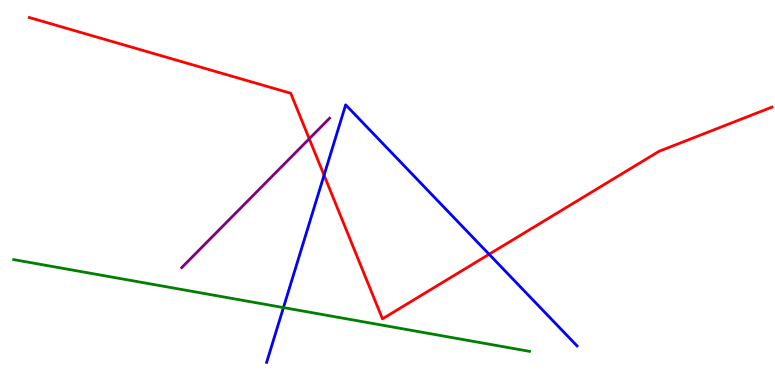[{'lines': ['blue', 'red'], 'intersections': [{'x': 4.18, 'y': 5.45}, {'x': 6.31, 'y': 3.4}]}, {'lines': ['green', 'red'], 'intersections': []}, {'lines': ['purple', 'red'], 'intersections': [{'x': 3.99, 'y': 6.4}]}, {'lines': ['blue', 'green'], 'intersections': [{'x': 3.66, 'y': 2.01}]}, {'lines': ['blue', 'purple'], 'intersections': []}, {'lines': ['green', 'purple'], 'intersections': []}]